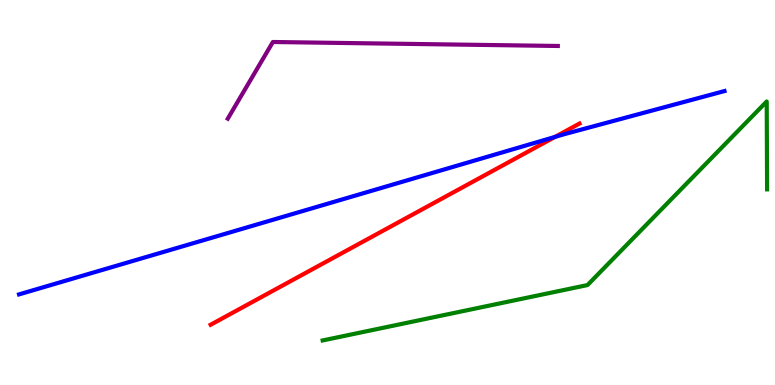[{'lines': ['blue', 'red'], 'intersections': [{'x': 7.16, 'y': 6.44}]}, {'lines': ['green', 'red'], 'intersections': []}, {'lines': ['purple', 'red'], 'intersections': []}, {'lines': ['blue', 'green'], 'intersections': []}, {'lines': ['blue', 'purple'], 'intersections': []}, {'lines': ['green', 'purple'], 'intersections': []}]